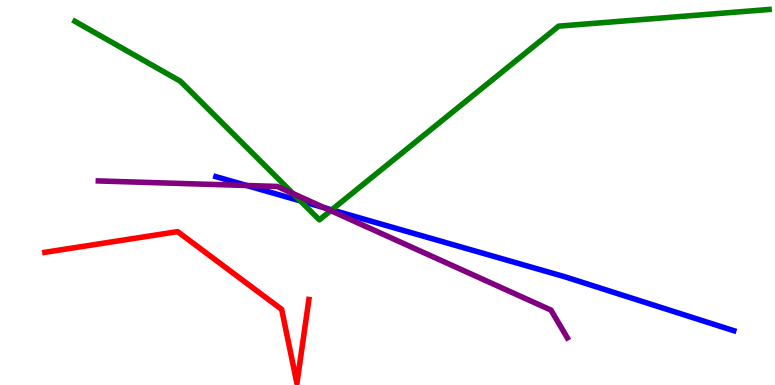[{'lines': ['blue', 'red'], 'intersections': []}, {'lines': ['green', 'red'], 'intersections': []}, {'lines': ['purple', 'red'], 'intersections': []}, {'lines': ['blue', 'green'], 'intersections': [{'x': 3.88, 'y': 4.78}, {'x': 4.28, 'y': 4.55}]}, {'lines': ['blue', 'purple'], 'intersections': [{'x': 3.18, 'y': 5.18}, {'x': 4.19, 'y': 4.6}]}, {'lines': ['green', 'purple'], 'intersections': [{'x': 3.78, 'y': 4.97}, {'x': 4.27, 'y': 4.53}]}]